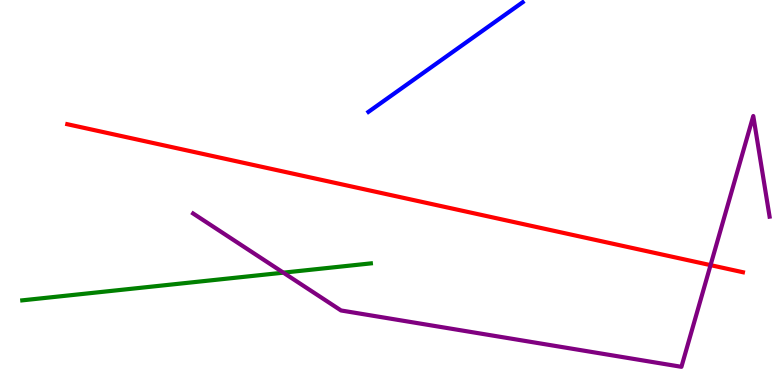[{'lines': ['blue', 'red'], 'intersections': []}, {'lines': ['green', 'red'], 'intersections': []}, {'lines': ['purple', 'red'], 'intersections': [{'x': 9.17, 'y': 3.11}]}, {'lines': ['blue', 'green'], 'intersections': []}, {'lines': ['blue', 'purple'], 'intersections': []}, {'lines': ['green', 'purple'], 'intersections': [{'x': 3.66, 'y': 2.92}]}]